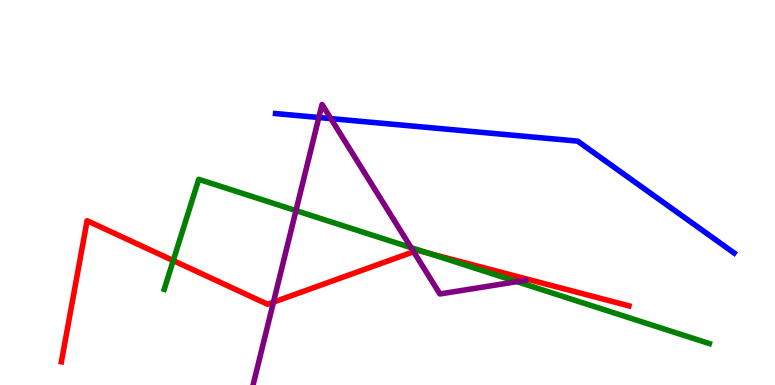[{'lines': ['blue', 'red'], 'intersections': []}, {'lines': ['green', 'red'], 'intersections': [{'x': 2.24, 'y': 3.23}, {'x': 5.53, 'y': 3.42}]}, {'lines': ['purple', 'red'], 'intersections': [{'x': 3.53, 'y': 2.15}, {'x': 5.34, 'y': 3.46}]}, {'lines': ['blue', 'green'], 'intersections': []}, {'lines': ['blue', 'purple'], 'intersections': [{'x': 4.11, 'y': 6.95}, {'x': 4.27, 'y': 6.92}]}, {'lines': ['green', 'purple'], 'intersections': [{'x': 3.82, 'y': 4.53}, {'x': 5.3, 'y': 3.57}, {'x': 6.67, 'y': 2.68}]}]